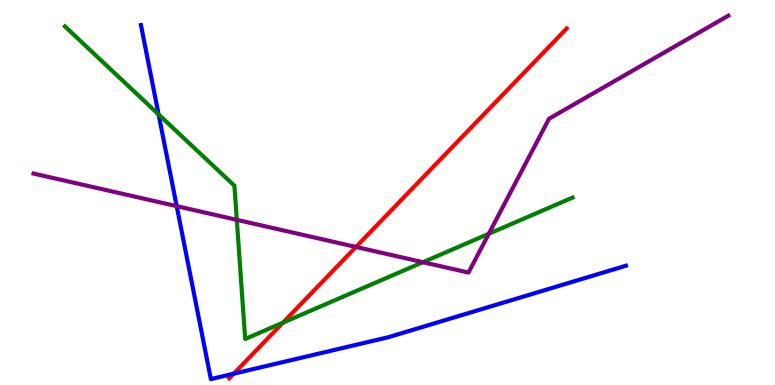[{'lines': ['blue', 'red'], 'intersections': [{'x': 3.02, 'y': 0.294}]}, {'lines': ['green', 'red'], 'intersections': [{'x': 3.65, 'y': 1.62}]}, {'lines': ['purple', 'red'], 'intersections': [{'x': 4.59, 'y': 3.59}]}, {'lines': ['blue', 'green'], 'intersections': [{'x': 2.05, 'y': 7.03}]}, {'lines': ['blue', 'purple'], 'intersections': [{'x': 2.28, 'y': 4.65}]}, {'lines': ['green', 'purple'], 'intersections': [{'x': 3.06, 'y': 4.29}, {'x': 5.46, 'y': 3.19}, {'x': 6.31, 'y': 3.93}]}]